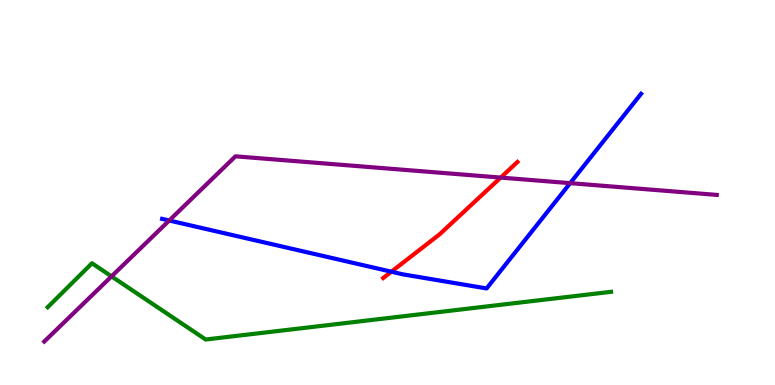[{'lines': ['blue', 'red'], 'intersections': [{'x': 5.05, 'y': 2.94}]}, {'lines': ['green', 'red'], 'intersections': []}, {'lines': ['purple', 'red'], 'intersections': [{'x': 6.46, 'y': 5.39}]}, {'lines': ['blue', 'green'], 'intersections': []}, {'lines': ['blue', 'purple'], 'intersections': [{'x': 2.18, 'y': 4.27}, {'x': 7.36, 'y': 5.24}]}, {'lines': ['green', 'purple'], 'intersections': [{'x': 1.44, 'y': 2.82}]}]